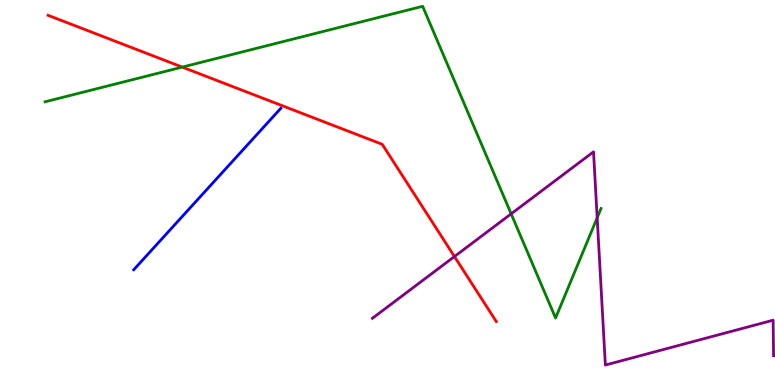[{'lines': ['blue', 'red'], 'intersections': []}, {'lines': ['green', 'red'], 'intersections': [{'x': 2.35, 'y': 8.26}]}, {'lines': ['purple', 'red'], 'intersections': [{'x': 5.86, 'y': 3.34}]}, {'lines': ['blue', 'green'], 'intersections': []}, {'lines': ['blue', 'purple'], 'intersections': []}, {'lines': ['green', 'purple'], 'intersections': [{'x': 6.6, 'y': 4.45}, {'x': 7.71, 'y': 4.34}]}]